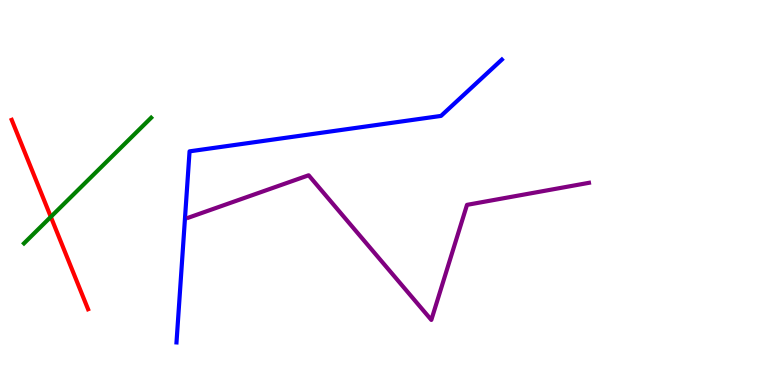[{'lines': ['blue', 'red'], 'intersections': []}, {'lines': ['green', 'red'], 'intersections': [{'x': 0.656, 'y': 4.37}]}, {'lines': ['purple', 'red'], 'intersections': []}, {'lines': ['blue', 'green'], 'intersections': []}, {'lines': ['blue', 'purple'], 'intersections': []}, {'lines': ['green', 'purple'], 'intersections': []}]